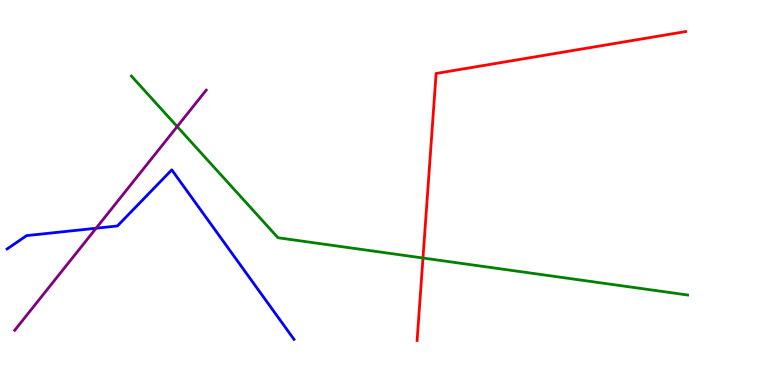[{'lines': ['blue', 'red'], 'intersections': []}, {'lines': ['green', 'red'], 'intersections': [{'x': 5.46, 'y': 3.3}]}, {'lines': ['purple', 'red'], 'intersections': []}, {'lines': ['blue', 'green'], 'intersections': []}, {'lines': ['blue', 'purple'], 'intersections': [{'x': 1.24, 'y': 4.07}]}, {'lines': ['green', 'purple'], 'intersections': [{'x': 2.29, 'y': 6.71}]}]